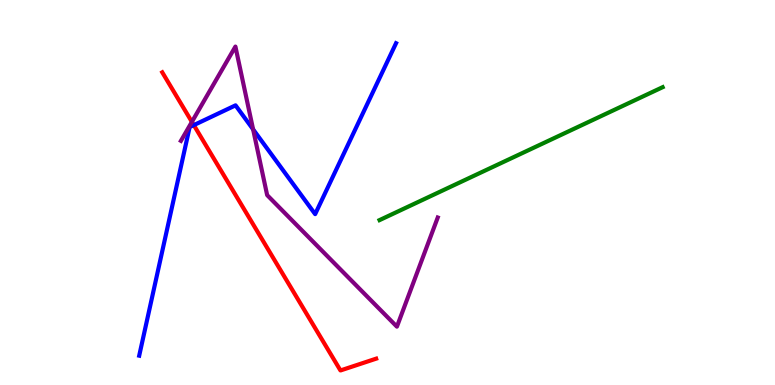[{'lines': ['blue', 'red'], 'intersections': [{'x': 2.5, 'y': 6.75}]}, {'lines': ['green', 'red'], 'intersections': []}, {'lines': ['purple', 'red'], 'intersections': [{'x': 2.48, 'y': 6.83}]}, {'lines': ['blue', 'green'], 'intersections': []}, {'lines': ['blue', 'purple'], 'intersections': [{'x': 3.27, 'y': 6.64}]}, {'lines': ['green', 'purple'], 'intersections': []}]